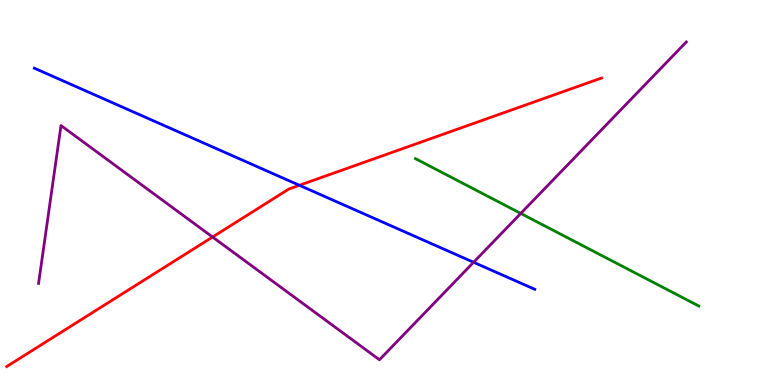[{'lines': ['blue', 'red'], 'intersections': [{'x': 3.86, 'y': 5.19}]}, {'lines': ['green', 'red'], 'intersections': []}, {'lines': ['purple', 'red'], 'intersections': [{'x': 2.74, 'y': 3.84}]}, {'lines': ['blue', 'green'], 'intersections': []}, {'lines': ['blue', 'purple'], 'intersections': [{'x': 6.11, 'y': 3.19}]}, {'lines': ['green', 'purple'], 'intersections': [{'x': 6.72, 'y': 4.46}]}]